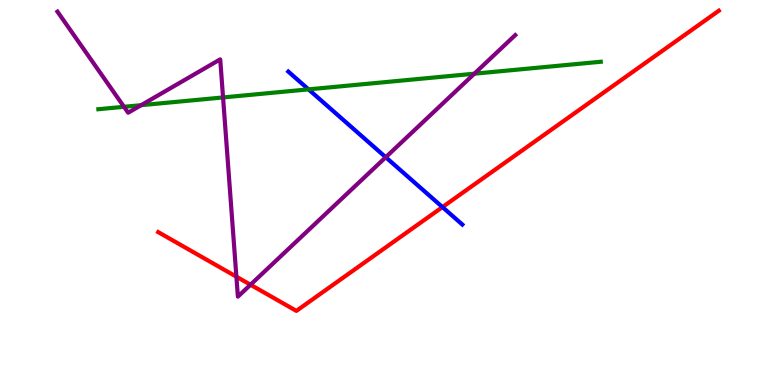[{'lines': ['blue', 'red'], 'intersections': [{'x': 5.71, 'y': 4.62}]}, {'lines': ['green', 'red'], 'intersections': []}, {'lines': ['purple', 'red'], 'intersections': [{'x': 3.05, 'y': 2.81}, {'x': 3.23, 'y': 2.6}]}, {'lines': ['blue', 'green'], 'intersections': [{'x': 3.98, 'y': 7.68}]}, {'lines': ['blue', 'purple'], 'intersections': [{'x': 4.98, 'y': 5.92}]}, {'lines': ['green', 'purple'], 'intersections': [{'x': 1.6, 'y': 7.23}, {'x': 1.82, 'y': 7.27}, {'x': 2.88, 'y': 7.47}, {'x': 6.12, 'y': 8.09}]}]